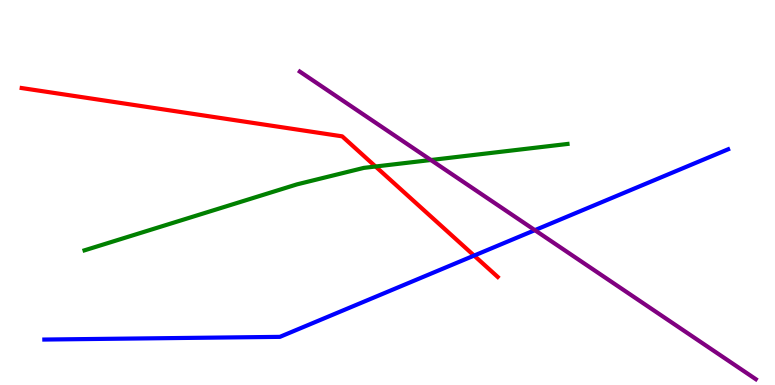[{'lines': ['blue', 'red'], 'intersections': [{'x': 6.12, 'y': 3.36}]}, {'lines': ['green', 'red'], 'intersections': [{'x': 4.85, 'y': 5.68}]}, {'lines': ['purple', 'red'], 'intersections': []}, {'lines': ['blue', 'green'], 'intersections': []}, {'lines': ['blue', 'purple'], 'intersections': [{'x': 6.9, 'y': 4.02}]}, {'lines': ['green', 'purple'], 'intersections': [{'x': 5.56, 'y': 5.84}]}]